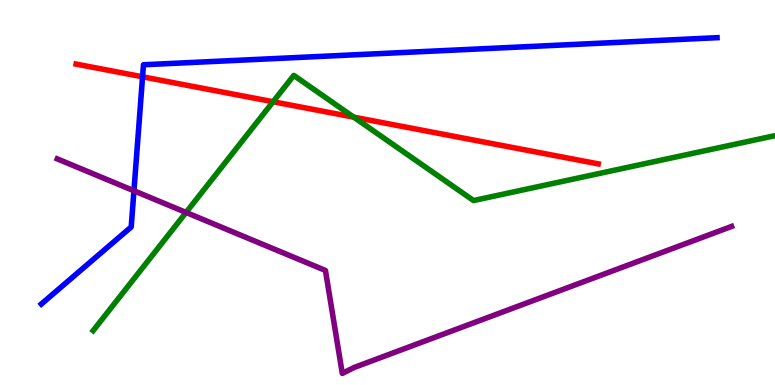[{'lines': ['blue', 'red'], 'intersections': [{'x': 1.84, 'y': 8.01}]}, {'lines': ['green', 'red'], 'intersections': [{'x': 3.52, 'y': 7.36}, {'x': 4.56, 'y': 6.96}]}, {'lines': ['purple', 'red'], 'intersections': []}, {'lines': ['blue', 'green'], 'intersections': []}, {'lines': ['blue', 'purple'], 'intersections': [{'x': 1.73, 'y': 5.04}]}, {'lines': ['green', 'purple'], 'intersections': [{'x': 2.4, 'y': 4.48}]}]